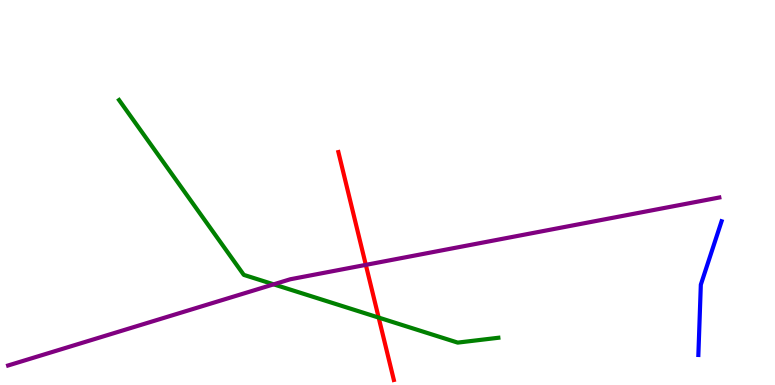[{'lines': ['blue', 'red'], 'intersections': []}, {'lines': ['green', 'red'], 'intersections': [{'x': 4.89, 'y': 1.75}]}, {'lines': ['purple', 'red'], 'intersections': [{'x': 4.72, 'y': 3.12}]}, {'lines': ['blue', 'green'], 'intersections': []}, {'lines': ['blue', 'purple'], 'intersections': []}, {'lines': ['green', 'purple'], 'intersections': [{'x': 3.53, 'y': 2.61}]}]